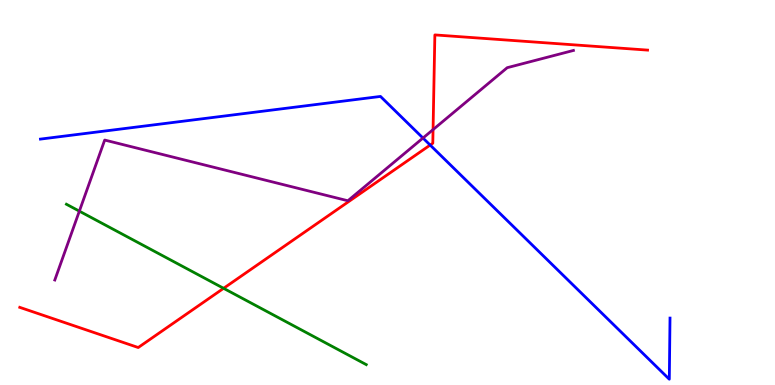[{'lines': ['blue', 'red'], 'intersections': [{'x': 5.55, 'y': 6.23}]}, {'lines': ['green', 'red'], 'intersections': [{'x': 2.89, 'y': 2.51}]}, {'lines': ['purple', 'red'], 'intersections': [{'x': 5.59, 'y': 6.63}]}, {'lines': ['blue', 'green'], 'intersections': []}, {'lines': ['blue', 'purple'], 'intersections': [{'x': 5.46, 'y': 6.41}]}, {'lines': ['green', 'purple'], 'intersections': [{'x': 1.02, 'y': 4.52}]}]